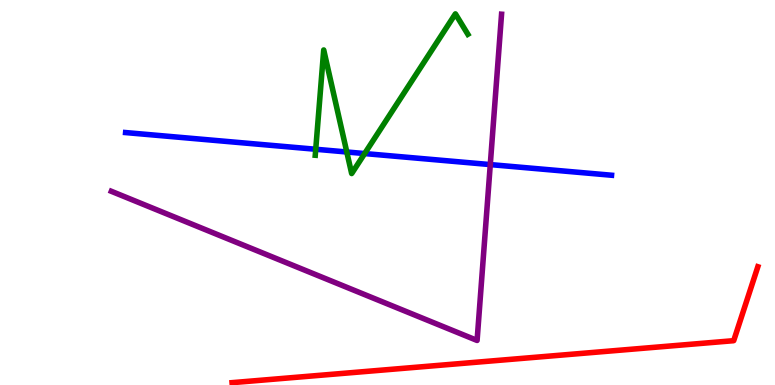[{'lines': ['blue', 'red'], 'intersections': []}, {'lines': ['green', 'red'], 'intersections': []}, {'lines': ['purple', 'red'], 'intersections': []}, {'lines': ['blue', 'green'], 'intersections': [{'x': 4.07, 'y': 6.12}, {'x': 4.47, 'y': 6.05}, {'x': 4.71, 'y': 6.01}]}, {'lines': ['blue', 'purple'], 'intersections': [{'x': 6.33, 'y': 5.72}]}, {'lines': ['green', 'purple'], 'intersections': []}]